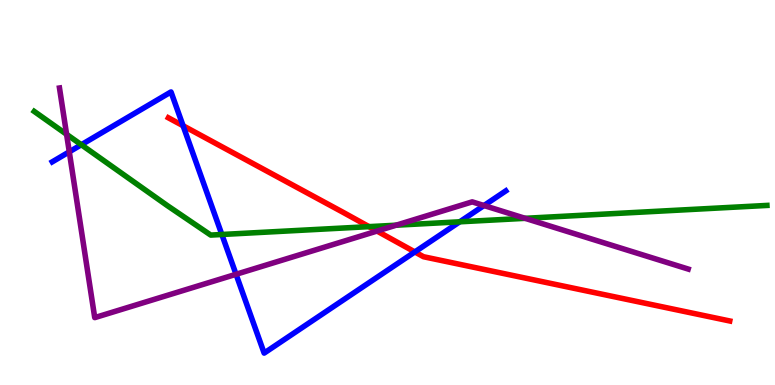[{'lines': ['blue', 'red'], 'intersections': [{'x': 2.36, 'y': 6.73}, {'x': 5.35, 'y': 3.46}]}, {'lines': ['green', 'red'], 'intersections': [{'x': 4.76, 'y': 4.11}]}, {'lines': ['purple', 'red'], 'intersections': [{'x': 4.86, 'y': 4.0}]}, {'lines': ['blue', 'green'], 'intersections': [{'x': 1.05, 'y': 6.24}, {'x': 2.86, 'y': 3.91}, {'x': 5.93, 'y': 4.24}]}, {'lines': ['blue', 'purple'], 'intersections': [{'x': 0.894, 'y': 6.06}, {'x': 3.05, 'y': 2.88}, {'x': 6.24, 'y': 4.66}]}, {'lines': ['green', 'purple'], 'intersections': [{'x': 0.859, 'y': 6.51}, {'x': 5.11, 'y': 4.15}, {'x': 6.78, 'y': 4.33}]}]